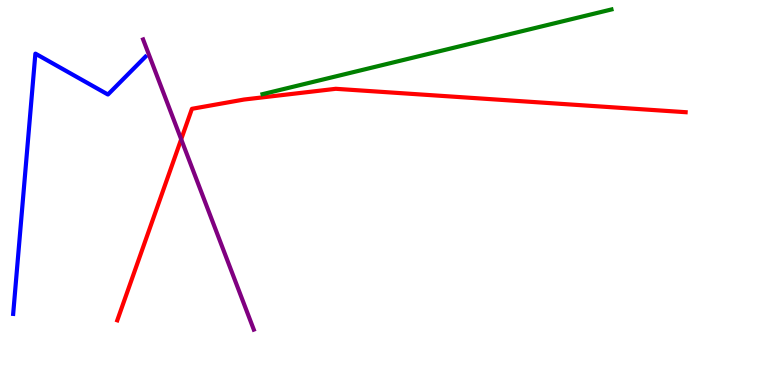[{'lines': ['blue', 'red'], 'intersections': []}, {'lines': ['green', 'red'], 'intersections': []}, {'lines': ['purple', 'red'], 'intersections': [{'x': 2.34, 'y': 6.38}]}, {'lines': ['blue', 'green'], 'intersections': []}, {'lines': ['blue', 'purple'], 'intersections': []}, {'lines': ['green', 'purple'], 'intersections': []}]